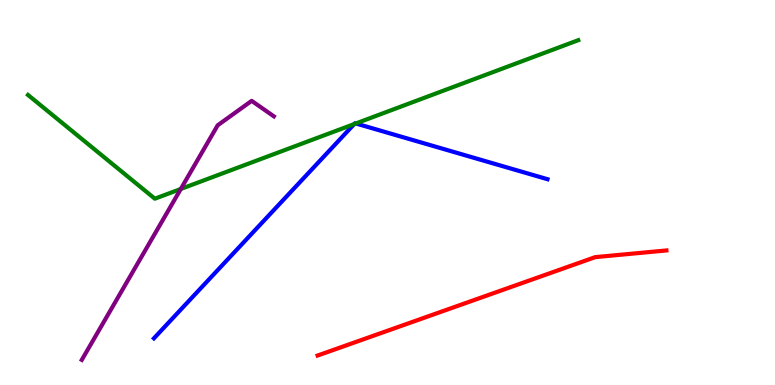[{'lines': ['blue', 'red'], 'intersections': []}, {'lines': ['green', 'red'], 'intersections': []}, {'lines': ['purple', 'red'], 'intersections': []}, {'lines': ['blue', 'green'], 'intersections': [{'x': 4.57, 'y': 6.78}, {'x': 4.59, 'y': 6.79}]}, {'lines': ['blue', 'purple'], 'intersections': []}, {'lines': ['green', 'purple'], 'intersections': [{'x': 2.33, 'y': 5.09}]}]